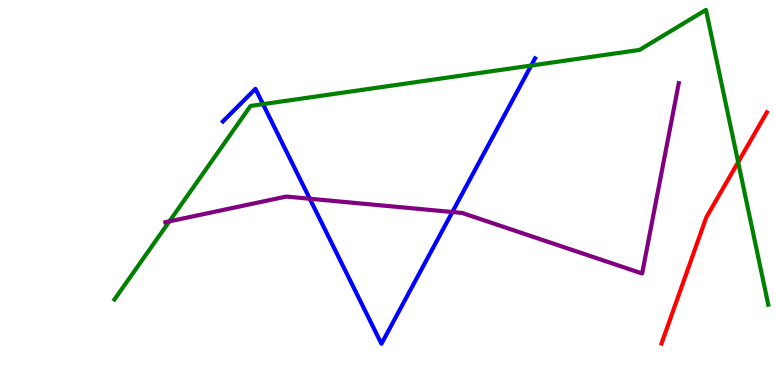[{'lines': ['blue', 'red'], 'intersections': []}, {'lines': ['green', 'red'], 'intersections': [{'x': 9.52, 'y': 5.79}]}, {'lines': ['purple', 'red'], 'intersections': []}, {'lines': ['blue', 'green'], 'intersections': [{'x': 3.39, 'y': 7.3}, {'x': 6.85, 'y': 8.3}]}, {'lines': ['blue', 'purple'], 'intersections': [{'x': 4.0, 'y': 4.84}, {'x': 5.84, 'y': 4.49}]}, {'lines': ['green', 'purple'], 'intersections': [{'x': 2.19, 'y': 4.25}]}]